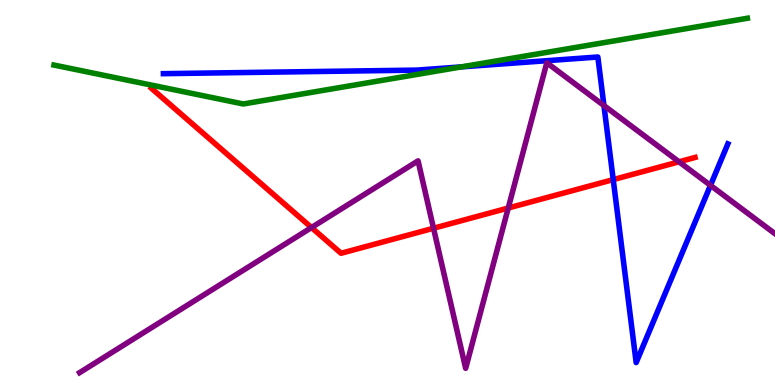[{'lines': ['blue', 'red'], 'intersections': [{'x': 7.91, 'y': 5.33}]}, {'lines': ['green', 'red'], 'intersections': []}, {'lines': ['purple', 'red'], 'intersections': [{'x': 4.02, 'y': 4.09}, {'x': 5.59, 'y': 4.07}, {'x': 6.56, 'y': 4.6}, {'x': 8.76, 'y': 5.8}]}, {'lines': ['blue', 'green'], 'intersections': [{'x': 5.95, 'y': 8.26}]}, {'lines': ['blue', 'purple'], 'intersections': [{'x': 7.79, 'y': 7.26}, {'x': 9.17, 'y': 5.19}]}, {'lines': ['green', 'purple'], 'intersections': []}]